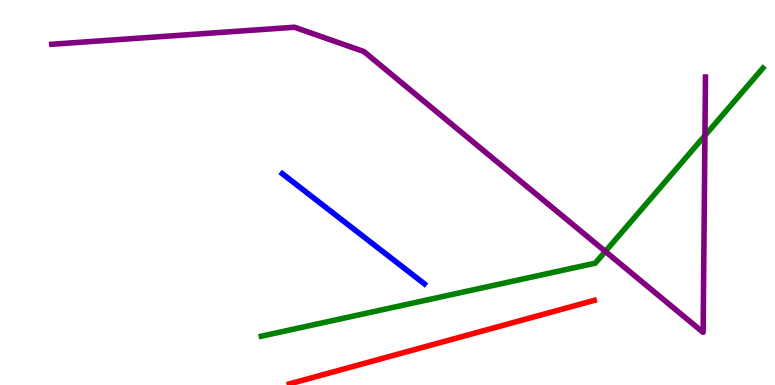[{'lines': ['blue', 'red'], 'intersections': []}, {'lines': ['green', 'red'], 'intersections': []}, {'lines': ['purple', 'red'], 'intersections': []}, {'lines': ['blue', 'green'], 'intersections': []}, {'lines': ['blue', 'purple'], 'intersections': []}, {'lines': ['green', 'purple'], 'intersections': [{'x': 7.81, 'y': 3.47}, {'x': 9.1, 'y': 6.48}]}]